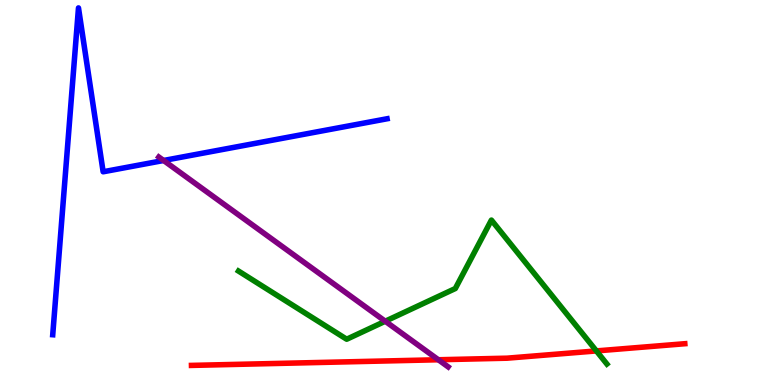[{'lines': ['blue', 'red'], 'intersections': []}, {'lines': ['green', 'red'], 'intersections': [{'x': 7.7, 'y': 0.885}]}, {'lines': ['purple', 'red'], 'intersections': [{'x': 5.66, 'y': 0.656}]}, {'lines': ['blue', 'green'], 'intersections': []}, {'lines': ['blue', 'purple'], 'intersections': [{'x': 2.11, 'y': 5.83}]}, {'lines': ['green', 'purple'], 'intersections': [{'x': 4.97, 'y': 1.66}]}]